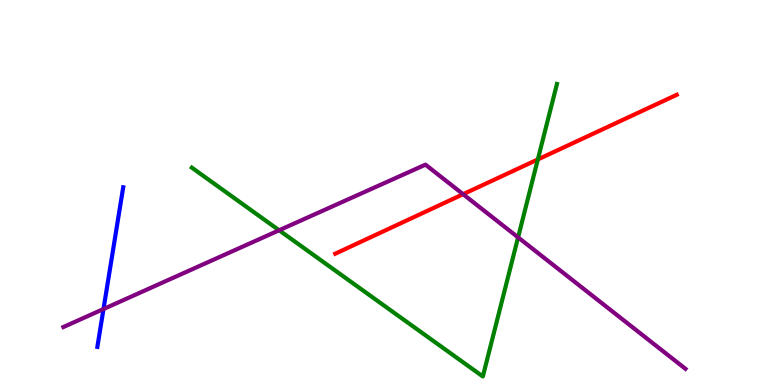[{'lines': ['blue', 'red'], 'intersections': []}, {'lines': ['green', 'red'], 'intersections': [{'x': 6.94, 'y': 5.86}]}, {'lines': ['purple', 'red'], 'intersections': [{'x': 5.98, 'y': 4.96}]}, {'lines': ['blue', 'green'], 'intersections': []}, {'lines': ['blue', 'purple'], 'intersections': [{'x': 1.34, 'y': 1.97}]}, {'lines': ['green', 'purple'], 'intersections': [{'x': 3.6, 'y': 4.02}, {'x': 6.68, 'y': 3.83}]}]